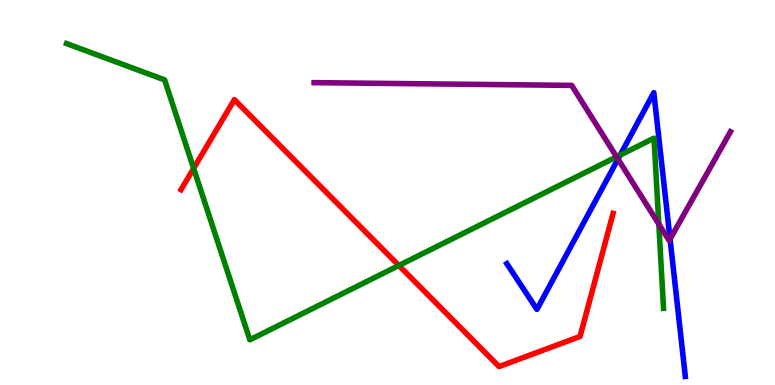[{'lines': ['blue', 'red'], 'intersections': []}, {'lines': ['green', 'red'], 'intersections': [{'x': 2.5, 'y': 5.63}, {'x': 5.15, 'y': 3.1}]}, {'lines': ['purple', 'red'], 'intersections': []}, {'lines': ['blue', 'green'], 'intersections': [{'x': 8.0, 'y': 5.97}]}, {'lines': ['blue', 'purple'], 'intersections': [{'x': 7.97, 'y': 5.87}, {'x': 8.65, 'y': 3.79}]}, {'lines': ['green', 'purple'], 'intersections': [{'x': 7.96, 'y': 5.93}, {'x': 8.5, 'y': 4.18}]}]